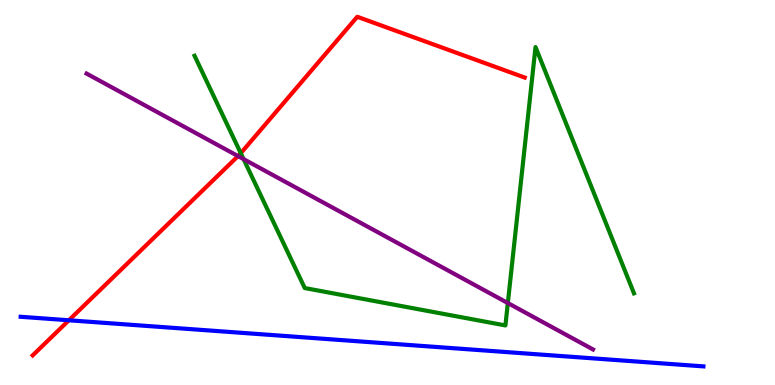[{'lines': ['blue', 'red'], 'intersections': [{'x': 0.889, 'y': 1.68}]}, {'lines': ['green', 'red'], 'intersections': [{'x': 3.11, 'y': 6.02}]}, {'lines': ['purple', 'red'], 'intersections': [{'x': 3.07, 'y': 5.95}]}, {'lines': ['blue', 'green'], 'intersections': []}, {'lines': ['blue', 'purple'], 'intersections': []}, {'lines': ['green', 'purple'], 'intersections': [{'x': 3.14, 'y': 5.87}, {'x': 6.55, 'y': 2.13}]}]